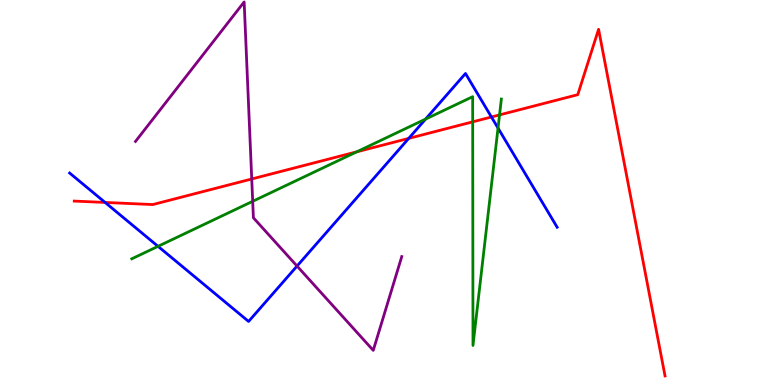[{'lines': ['blue', 'red'], 'intersections': [{'x': 1.36, 'y': 4.74}, {'x': 5.27, 'y': 6.41}, {'x': 6.34, 'y': 6.96}]}, {'lines': ['green', 'red'], 'intersections': [{'x': 4.6, 'y': 6.06}, {'x': 6.1, 'y': 6.84}, {'x': 6.45, 'y': 7.02}]}, {'lines': ['purple', 'red'], 'intersections': [{'x': 3.25, 'y': 5.35}]}, {'lines': ['blue', 'green'], 'intersections': [{'x': 2.04, 'y': 3.6}, {'x': 5.49, 'y': 6.91}, {'x': 6.43, 'y': 6.67}]}, {'lines': ['blue', 'purple'], 'intersections': [{'x': 3.83, 'y': 3.09}]}, {'lines': ['green', 'purple'], 'intersections': [{'x': 3.26, 'y': 4.77}]}]